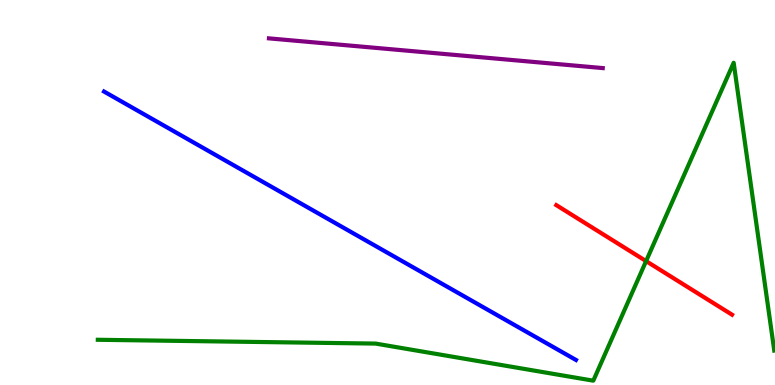[{'lines': ['blue', 'red'], 'intersections': []}, {'lines': ['green', 'red'], 'intersections': [{'x': 8.34, 'y': 3.22}]}, {'lines': ['purple', 'red'], 'intersections': []}, {'lines': ['blue', 'green'], 'intersections': []}, {'lines': ['blue', 'purple'], 'intersections': []}, {'lines': ['green', 'purple'], 'intersections': []}]